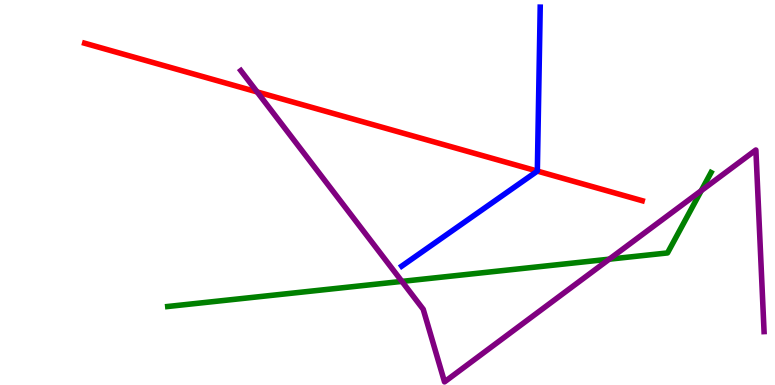[{'lines': ['blue', 'red'], 'intersections': [{'x': 6.93, 'y': 5.56}]}, {'lines': ['green', 'red'], 'intersections': []}, {'lines': ['purple', 'red'], 'intersections': [{'x': 3.32, 'y': 7.61}]}, {'lines': ['blue', 'green'], 'intersections': []}, {'lines': ['blue', 'purple'], 'intersections': []}, {'lines': ['green', 'purple'], 'intersections': [{'x': 5.19, 'y': 2.69}, {'x': 7.86, 'y': 3.27}, {'x': 9.05, 'y': 5.05}]}]